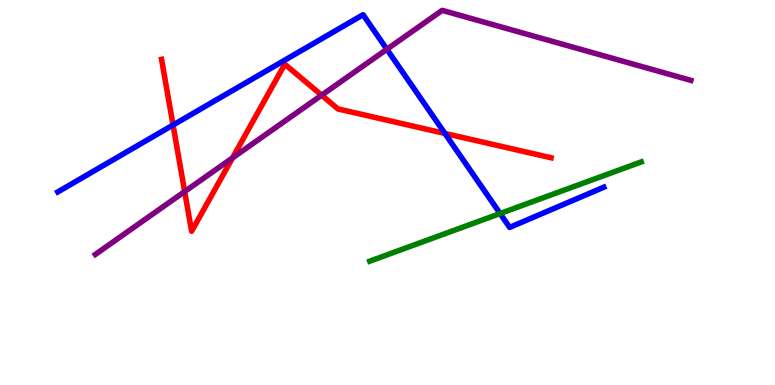[{'lines': ['blue', 'red'], 'intersections': [{'x': 2.23, 'y': 6.75}, {'x': 5.74, 'y': 6.53}]}, {'lines': ['green', 'red'], 'intersections': []}, {'lines': ['purple', 'red'], 'intersections': [{'x': 2.38, 'y': 5.02}, {'x': 3.0, 'y': 5.9}, {'x': 4.15, 'y': 7.53}]}, {'lines': ['blue', 'green'], 'intersections': [{'x': 6.45, 'y': 4.45}]}, {'lines': ['blue', 'purple'], 'intersections': [{'x': 4.99, 'y': 8.72}]}, {'lines': ['green', 'purple'], 'intersections': []}]